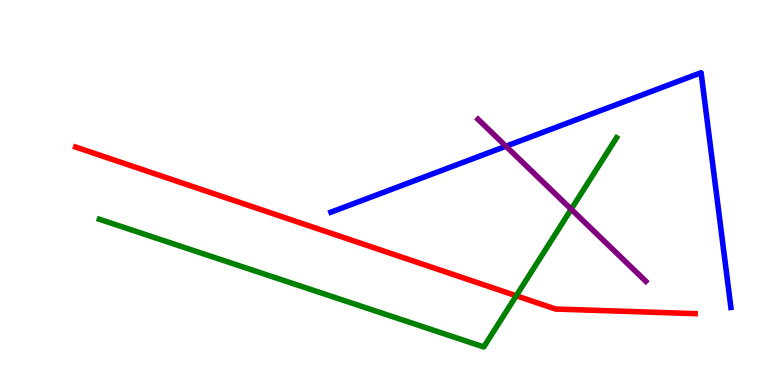[{'lines': ['blue', 'red'], 'intersections': []}, {'lines': ['green', 'red'], 'intersections': [{'x': 6.66, 'y': 2.32}]}, {'lines': ['purple', 'red'], 'intersections': []}, {'lines': ['blue', 'green'], 'intersections': []}, {'lines': ['blue', 'purple'], 'intersections': [{'x': 6.53, 'y': 6.2}]}, {'lines': ['green', 'purple'], 'intersections': [{'x': 7.37, 'y': 4.57}]}]